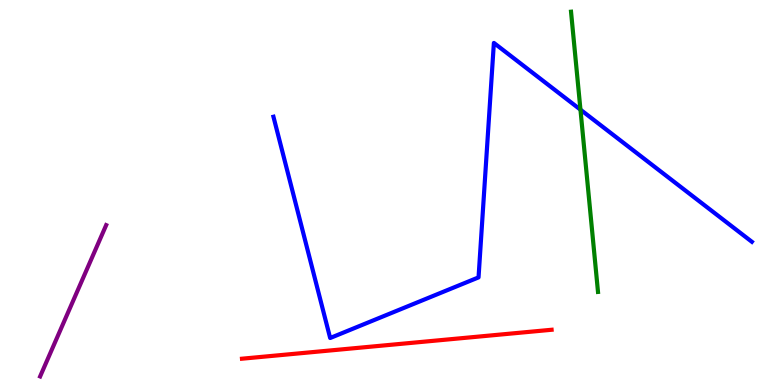[{'lines': ['blue', 'red'], 'intersections': []}, {'lines': ['green', 'red'], 'intersections': []}, {'lines': ['purple', 'red'], 'intersections': []}, {'lines': ['blue', 'green'], 'intersections': [{'x': 7.49, 'y': 7.15}]}, {'lines': ['blue', 'purple'], 'intersections': []}, {'lines': ['green', 'purple'], 'intersections': []}]